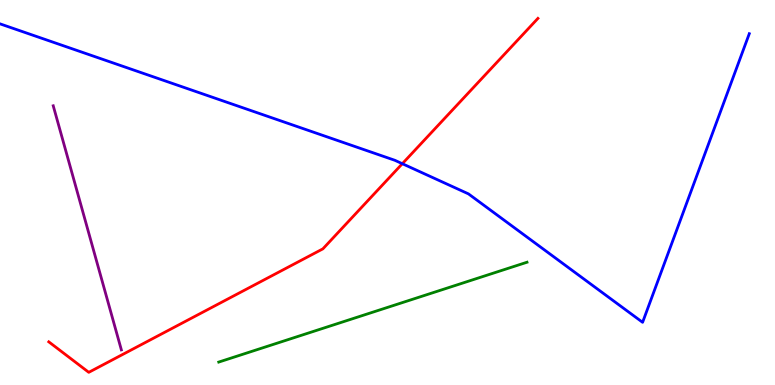[{'lines': ['blue', 'red'], 'intersections': [{'x': 5.19, 'y': 5.75}]}, {'lines': ['green', 'red'], 'intersections': []}, {'lines': ['purple', 'red'], 'intersections': []}, {'lines': ['blue', 'green'], 'intersections': []}, {'lines': ['blue', 'purple'], 'intersections': []}, {'lines': ['green', 'purple'], 'intersections': []}]